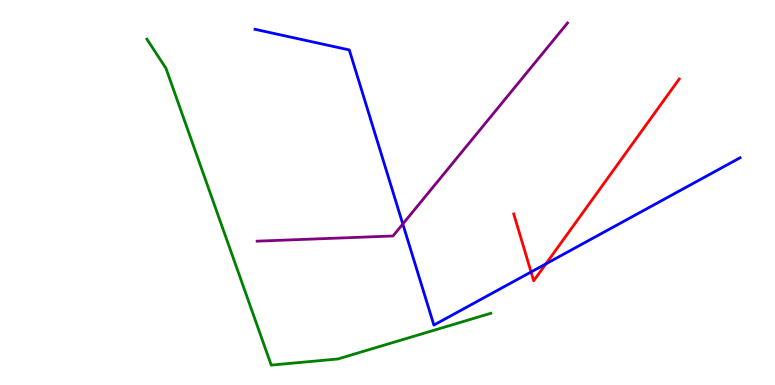[{'lines': ['blue', 'red'], 'intersections': [{'x': 6.85, 'y': 2.94}, {'x': 7.04, 'y': 3.15}]}, {'lines': ['green', 'red'], 'intersections': []}, {'lines': ['purple', 'red'], 'intersections': []}, {'lines': ['blue', 'green'], 'intersections': []}, {'lines': ['blue', 'purple'], 'intersections': [{'x': 5.2, 'y': 4.18}]}, {'lines': ['green', 'purple'], 'intersections': []}]